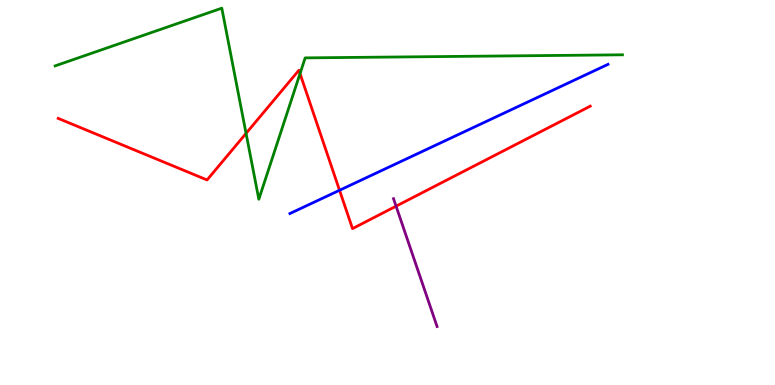[{'lines': ['blue', 'red'], 'intersections': [{'x': 4.38, 'y': 5.06}]}, {'lines': ['green', 'red'], 'intersections': [{'x': 3.18, 'y': 6.54}, {'x': 3.87, 'y': 8.09}]}, {'lines': ['purple', 'red'], 'intersections': [{'x': 5.11, 'y': 4.64}]}, {'lines': ['blue', 'green'], 'intersections': []}, {'lines': ['blue', 'purple'], 'intersections': []}, {'lines': ['green', 'purple'], 'intersections': []}]